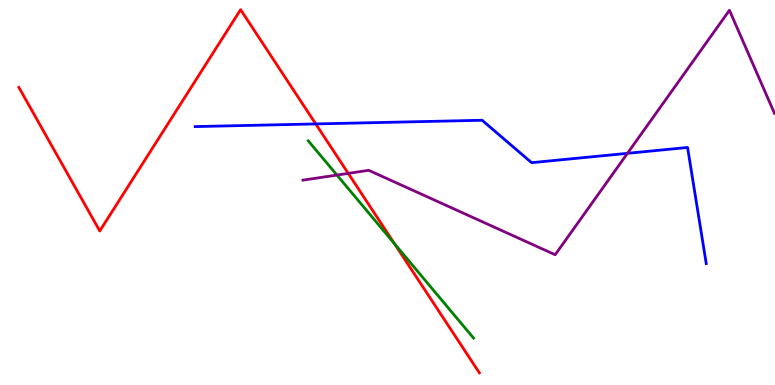[{'lines': ['blue', 'red'], 'intersections': [{'x': 4.07, 'y': 6.78}]}, {'lines': ['green', 'red'], 'intersections': [{'x': 5.09, 'y': 3.67}]}, {'lines': ['purple', 'red'], 'intersections': [{'x': 4.49, 'y': 5.5}]}, {'lines': ['blue', 'green'], 'intersections': []}, {'lines': ['blue', 'purple'], 'intersections': [{'x': 8.1, 'y': 6.02}]}, {'lines': ['green', 'purple'], 'intersections': [{'x': 4.35, 'y': 5.45}]}]